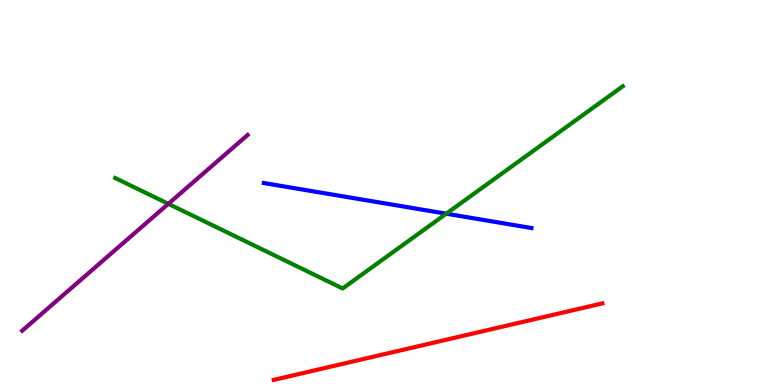[{'lines': ['blue', 'red'], 'intersections': []}, {'lines': ['green', 'red'], 'intersections': []}, {'lines': ['purple', 'red'], 'intersections': []}, {'lines': ['blue', 'green'], 'intersections': [{'x': 5.76, 'y': 4.45}]}, {'lines': ['blue', 'purple'], 'intersections': []}, {'lines': ['green', 'purple'], 'intersections': [{'x': 2.17, 'y': 4.71}]}]